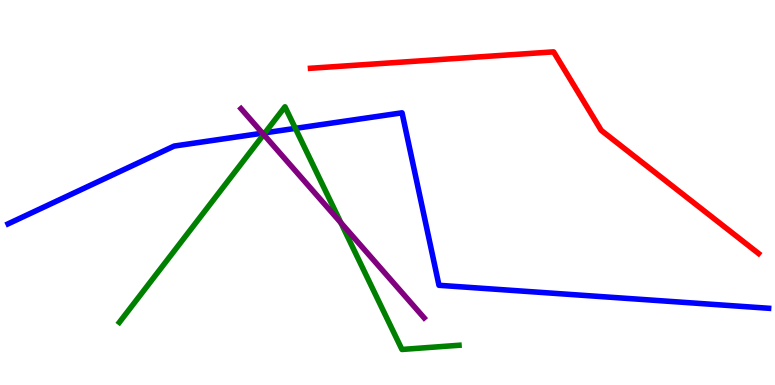[{'lines': ['blue', 'red'], 'intersections': []}, {'lines': ['green', 'red'], 'intersections': []}, {'lines': ['purple', 'red'], 'intersections': []}, {'lines': ['blue', 'green'], 'intersections': [{'x': 3.42, 'y': 6.55}, {'x': 3.81, 'y': 6.67}]}, {'lines': ['blue', 'purple'], 'intersections': [{'x': 3.39, 'y': 6.54}]}, {'lines': ['green', 'purple'], 'intersections': [{'x': 3.4, 'y': 6.51}, {'x': 4.4, 'y': 4.21}]}]